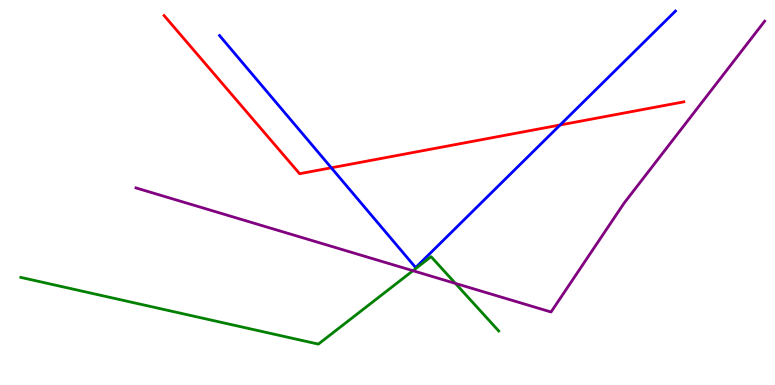[{'lines': ['blue', 'red'], 'intersections': [{'x': 4.27, 'y': 5.64}, {'x': 7.23, 'y': 6.75}]}, {'lines': ['green', 'red'], 'intersections': []}, {'lines': ['purple', 'red'], 'intersections': []}, {'lines': ['blue', 'green'], 'intersections': []}, {'lines': ['blue', 'purple'], 'intersections': []}, {'lines': ['green', 'purple'], 'intersections': [{'x': 5.33, 'y': 2.97}, {'x': 5.88, 'y': 2.64}]}]